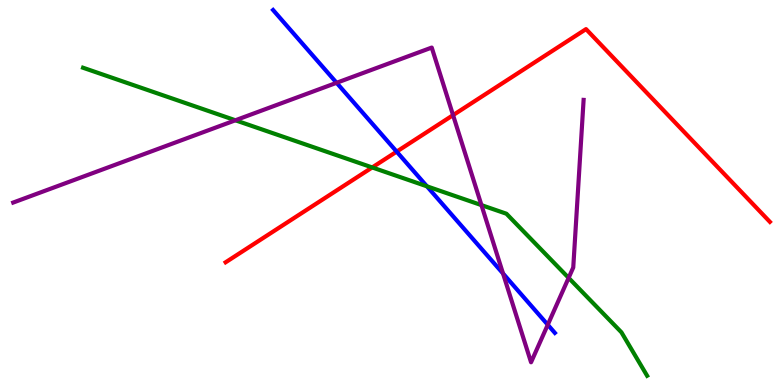[{'lines': ['blue', 'red'], 'intersections': [{'x': 5.12, 'y': 6.06}]}, {'lines': ['green', 'red'], 'intersections': [{'x': 4.8, 'y': 5.65}]}, {'lines': ['purple', 'red'], 'intersections': [{'x': 5.85, 'y': 7.01}]}, {'lines': ['blue', 'green'], 'intersections': [{'x': 5.51, 'y': 5.16}]}, {'lines': ['blue', 'purple'], 'intersections': [{'x': 4.34, 'y': 7.85}, {'x': 6.49, 'y': 2.9}, {'x': 7.07, 'y': 1.56}]}, {'lines': ['green', 'purple'], 'intersections': [{'x': 3.04, 'y': 6.88}, {'x': 6.21, 'y': 4.67}, {'x': 7.34, 'y': 2.78}]}]